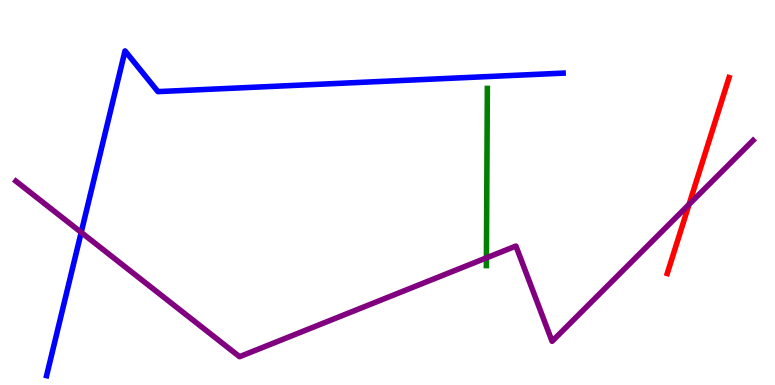[{'lines': ['blue', 'red'], 'intersections': []}, {'lines': ['green', 'red'], 'intersections': []}, {'lines': ['purple', 'red'], 'intersections': [{'x': 8.89, 'y': 4.69}]}, {'lines': ['blue', 'green'], 'intersections': []}, {'lines': ['blue', 'purple'], 'intersections': [{'x': 1.05, 'y': 3.96}]}, {'lines': ['green', 'purple'], 'intersections': [{'x': 6.28, 'y': 3.3}]}]